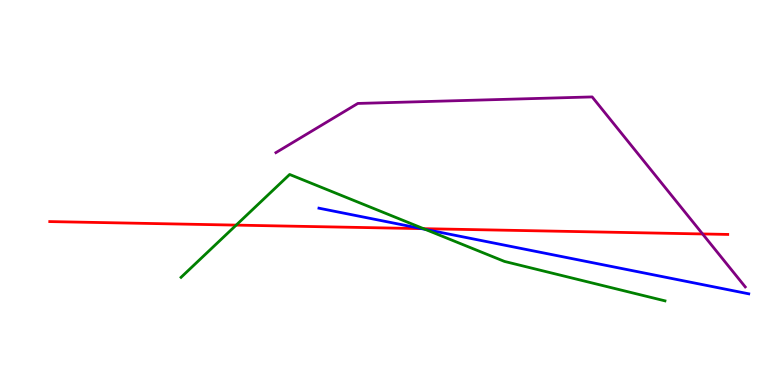[{'lines': ['blue', 'red'], 'intersections': [{'x': 5.44, 'y': 4.06}]}, {'lines': ['green', 'red'], 'intersections': [{'x': 3.05, 'y': 4.15}, {'x': 5.47, 'y': 4.06}]}, {'lines': ['purple', 'red'], 'intersections': [{'x': 9.07, 'y': 3.92}]}, {'lines': ['blue', 'green'], 'intersections': [{'x': 5.49, 'y': 4.04}]}, {'lines': ['blue', 'purple'], 'intersections': []}, {'lines': ['green', 'purple'], 'intersections': []}]